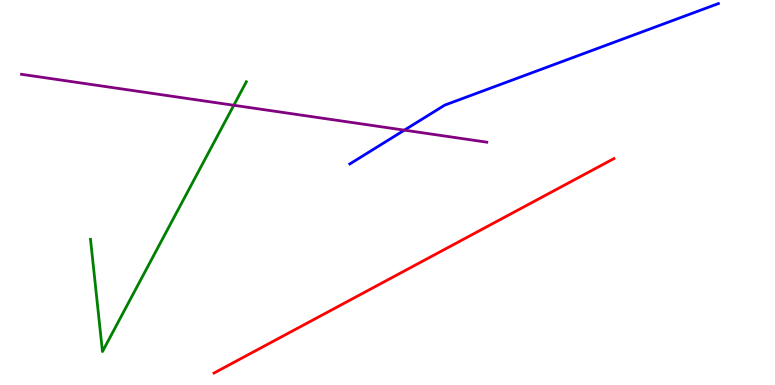[{'lines': ['blue', 'red'], 'intersections': []}, {'lines': ['green', 'red'], 'intersections': []}, {'lines': ['purple', 'red'], 'intersections': []}, {'lines': ['blue', 'green'], 'intersections': []}, {'lines': ['blue', 'purple'], 'intersections': [{'x': 5.22, 'y': 6.62}]}, {'lines': ['green', 'purple'], 'intersections': [{'x': 3.02, 'y': 7.27}]}]